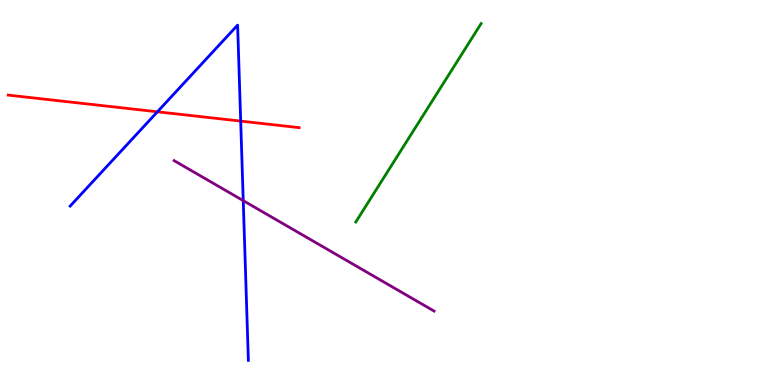[{'lines': ['blue', 'red'], 'intersections': [{'x': 2.03, 'y': 7.1}, {'x': 3.11, 'y': 6.85}]}, {'lines': ['green', 'red'], 'intersections': []}, {'lines': ['purple', 'red'], 'intersections': []}, {'lines': ['blue', 'green'], 'intersections': []}, {'lines': ['blue', 'purple'], 'intersections': [{'x': 3.14, 'y': 4.79}]}, {'lines': ['green', 'purple'], 'intersections': []}]